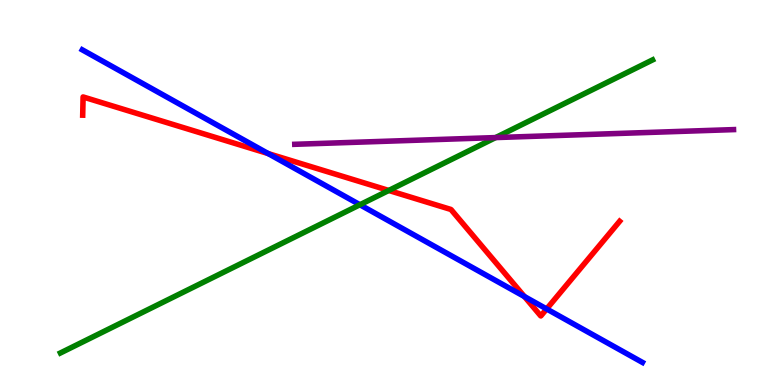[{'lines': ['blue', 'red'], 'intersections': [{'x': 3.46, 'y': 6.01}, {'x': 6.77, 'y': 2.3}, {'x': 7.05, 'y': 1.98}]}, {'lines': ['green', 'red'], 'intersections': [{'x': 5.02, 'y': 5.05}]}, {'lines': ['purple', 'red'], 'intersections': []}, {'lines': ['blue', 'green'], 'intersections': [{'x': 4.64, 'y': 4.68}]}, {'lines': ['blue', 'purple'], 'intersections': []}, {'lines': ['green', 'purple'], 'intersections': [{'x': 6.4, 'y': 6.43}]}]